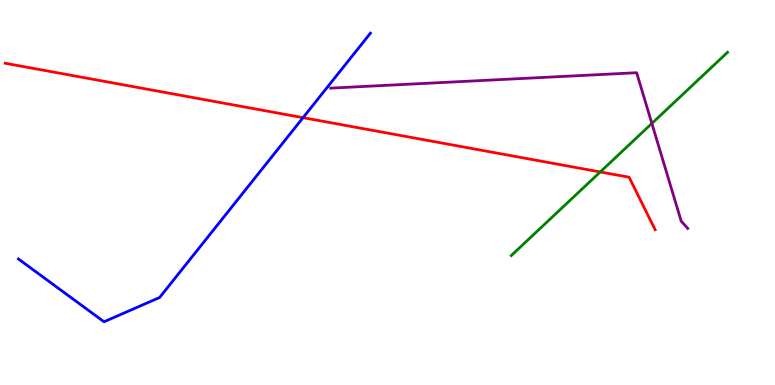[{'lines': ['blue', 'red'], 'intersections': [{'x': 3.91, 'y': 6.94}]}, {'lines': ['green', 'red'], 'intersections': [{'x': 7.75, 'y': 5.53}]}, {'lines': ['purple', 'red'], 'intersections': []}, {'lines': ['blue', 'green'], 'intersections': []}, {'lines': ['blue', 'purple'], 'intersections': []}, {'lines': ['green', 'purple'], 'intersections': [{'x': 8.41, 'y': 6.79}]}]